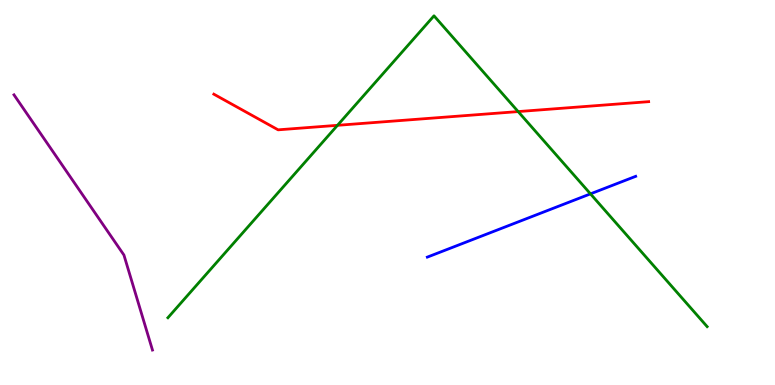[{'lines': ['blue', 'red'], 'intersections': []}, {'lines': ['green', 'red'], 'intersections': [{'x': 4.35, 'y': 6.75}, {'x': 6.69, 'y': 7.1}]}, {'lines': ['purple', 'red'], 'intersections': []}, {'lines': ['blue', 'green'], 'intersections': [{'x': 7.62, 'y': 4.96}]}, {'lines': ['blue', 'purple'], 'intersections': []}, {'lines': ['green', 'purple'], 'intersections': []}]